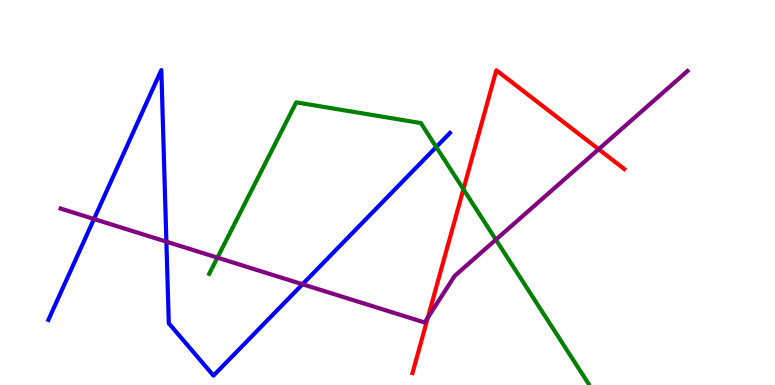[{'lines': ['blue', 'red'], 'intersections': []}, {'lines': ['green', 'red'], 'intersections': [{'x': 5.98, 'y': 5.09}]}, {'lines': ['purple', 'red'], 'intersections': [{'x': 5.52, 'y': 1.75}, {'x': 7.72, 'y': 6.12}]}, {'lines': ['blue', 'green'], 'intersections': [{'x': 5.63, 'y': 6.18}]}, {'lines': ['blue', 'purple'], 'intersections': [{'x': 1.21, 'y': 4.31}, {'x': 2.15, 'y': 3.72}, {'x': 3.9, 'y': 2.62}]}, {'lines': ['green', 'purple'], 'intersections': [{'x': 2.81, 'y': 3.31}, {'x': 6.4, 'y': 3.77}]}]